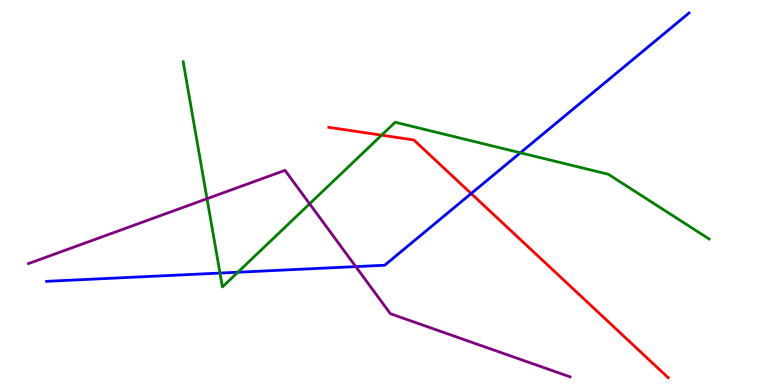[{'lines': ['blue', 'red'], 'intersections': [{'x': 6.08, 'y': 4.97}]}, {'lines': ['green', 'red'], 'intersections': [{'x': 4.92, 'y': 6.49}]}, {'lines': ['purple', 'red'], 'intersections': []}, {'lines': ['blue', 'green'], 'intersections': [{'x': 2.84, 'y': 2.91}, {'x': 3.07, 'y': 2.93}, {'x': 6.71, 'y': 6.03}]}, {'lines': ['blue', 'purple'], 'intersections': [{'x': 4.59, 'y': 3.08}]}, {'lines': ['green', 'purple'], 'intersections': [{'x': 2.67, 'y': 4.84}, {'x': 3.99, 'y': 4.71}]}]